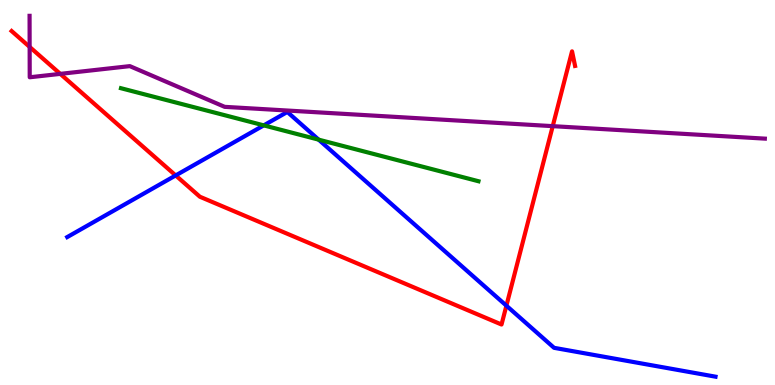[{'lines': ['blue', 'red'], 'intersections': [{'x': 2.27, 'y': 5.44}, {'x': 6.53, 'y': 2.06}]}, {'lines': ['green', 'red'], 'intersections': []}, {'lines': ['purple', 'red'], 'intersections': [{'x': 0.383, 'y': 8.78}, {'x': 0.778, 'y': 8.08}, {'x': 7.13, 'y': 6.72}]}, {'lines': ['blue', 'green'], 'intersections': [{'x': 3.4, 'y': 6.74}, {'x': 4.11, 'y': 6.37}]}, {'lines': ['blue', 'purple'], 'intersections': []}, {'lines': ['green', 'purple'], 'intersections': []}]